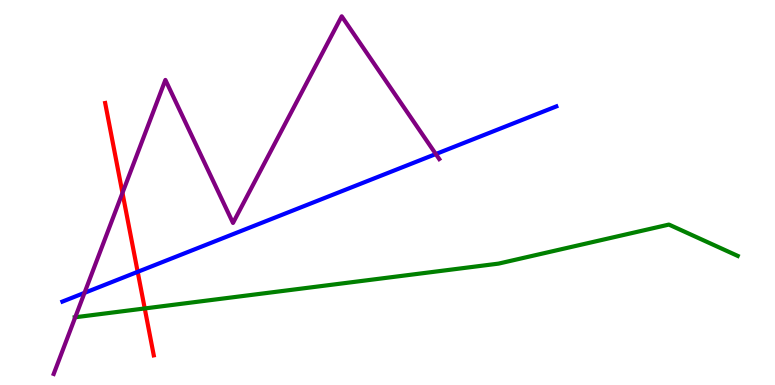[{'lines': ['blue', 'red'], 'intersections': [{'x': 1.78, 'y': 2.94}]}, {'lines': ['green', 'red'], 'intersections': [{'x': 1.87, 'y': 1.99}]}, {'lines': ['purple', 'red'], 'intersections': [{'x': 1.58, 'y': 4.99}]}, {'lines': ['blue', 'green'], 'intersections': []}, {'lines': ['blue', 'purple'], 'intersections': [{'x': 1.09, 'y': 2.39}, {'x': 5.62, 'y': 6.0}]}, {'lines': ['green', 'purple'], 'intersections': [{'x': 0.971, 'y': 1.76}]}]